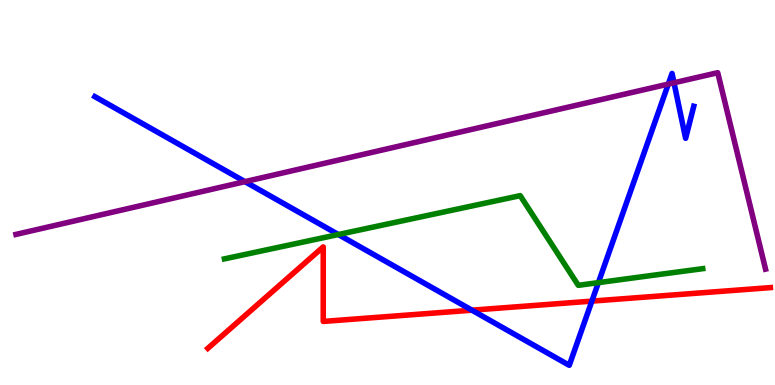[{'lines': ['blue', 'red'], 'intersections': [{'x': 6.09, 'y': 1.94}, {'x': 7.64, 'y': 2.18}]}, {'lines': ['green', 'red'], 'intersections': []}, {'lines': ['purple', 'red'], 'intersections': []}, {'lines': ['blue', 'green'], 'intersections': [{'x': 4.37, 'y': 3.91}, {'x': 7.72, 'y': 2.66}]}, {'lines': ['blue', 'purple'], 'intersections': [{'x': 3.16, 'y': 5.28}, {'x': 8.62, 'y': 7.82}, {'x': 8.7, 'y': 7.85}]}, {'lines': ['green', 'purple'], 'intersections': []}]